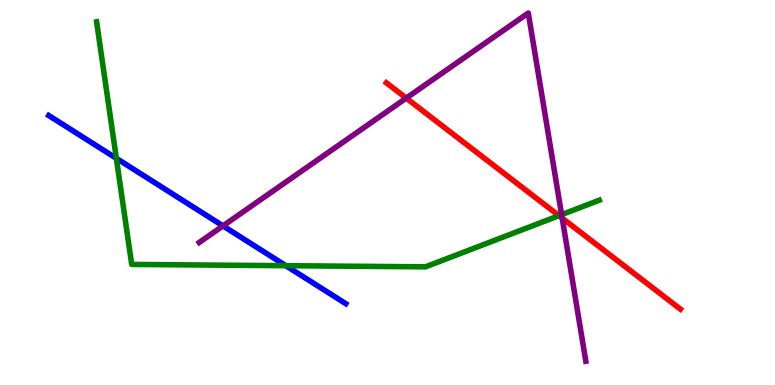[{'lines': ['blue', 'red'], 'intersections': []}, {'lines': ['green', 'red'], 'intersections': [{'x': 7.21, 'y': 4.4}]}, {'lines': ['purple', 'red'], 'intersections': [{'x': 5.24, 'y': 7.45}, {'x': 7.25, 'y': 4.33}]}, {'lines': ['blue', 'green'], 'intersections': [{'x': 1.5, 'y': 5.89}, {'x': 3.69, 'y': 3.1}]}, {'lines': ['blue', 'purple'], 'intersections': [{'x': 2.88, 'y': 4.13}]}, {'lines': ['green', 'purple'], 'intersections': [{'x': 7.25, 'y': 4.42}]}]